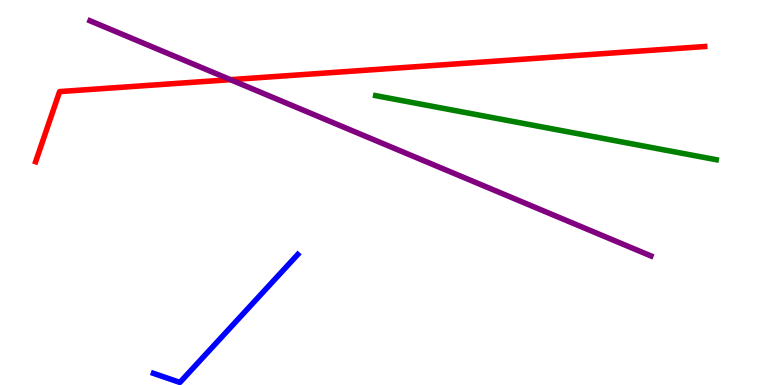[{'lines': ['blue', 'red'], 'intersections': []}, {'lines': ['green', 'red'], 'intersections': []}, {'lines': ['purple', 'red'], 'intersections': [{'x': 2.97, 'y': 7.93}]}, {'lines': ['blue', 'green'], 'intersections': []}, {'lines': ['blue', 'purple'], 'intersections': []}, {'lines': ['green', 'purple'], 'intersections': []}]